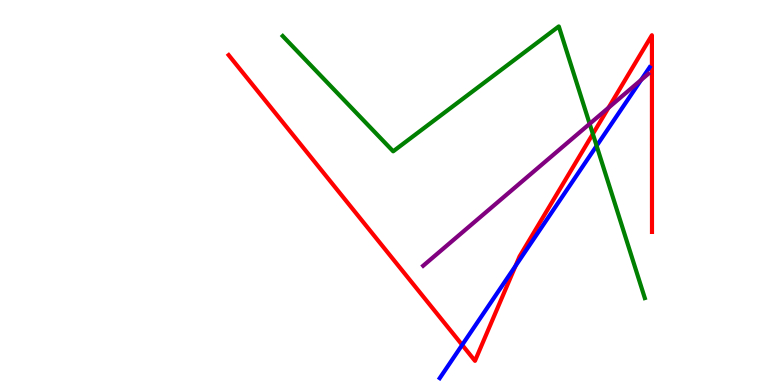[{'lines': ['blue', 'red'], 'intersections': [{'x': 5.96, 'y': 1.04}, {'x': 6.65, 'y': 3.09}]}, {'lines': ['green', 'red'], 'intersections': [{'x': 7.65, 'y': 6.52}]}, {'lines': ['purple', 'red'], 'intersections': [{'x': 7.85, 'y': 7.2}]}, {'lines': ['blue', 'green'], 'intersections': [{'x': 7.7, 'y': 6.21}]}, {'lines': ['blue', 'purple'], 'intersections': [{'x': 8.27, 'y': 7.92}]}, {'lines': ['green', 'purple'], 'intersections': [{'x': 7.61, 'y': 6.78}]}]